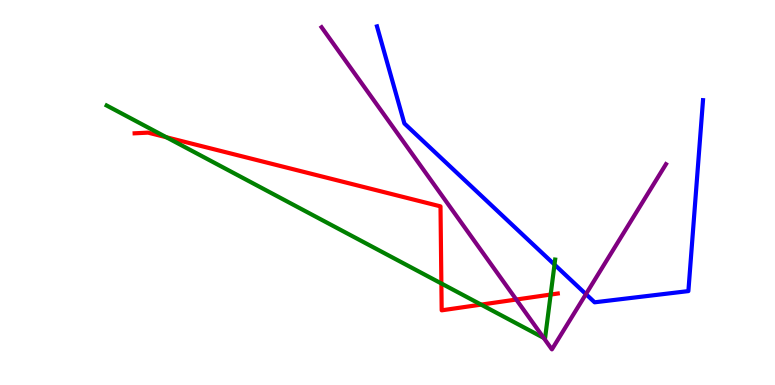[{'lines': ['blue', 'red'], 'intersections': []}, {'lines': ['green', 'red'], 'intersections': [{'x': 2.15, 'y': 6.44}, {'x': 5.7, 'y': 2.64}, {'x': 6.21, 'y': 2.09}, {'x': 7.11, 'y': 2.35}]}, {'lines': ['purple', 'red'], 'intersections': [{'x': 6.66, 'y': 2.22}]}, {'lines': ['blue', 'green'], 'intersections': [{'x': 7.15, 'y': 3.13}]}, {'lines': ['blue', 'purple'], 'intersections': [{'x': 7.56, 'y': 2.36}]}, {'lines': ['green', 'purple'], 'intersections': [{'x': 7.02, 'y': 1.22}]}]